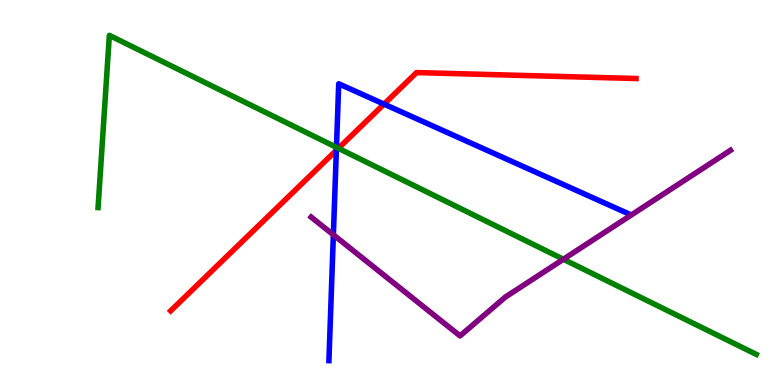[{'lines': ['blue', 'red'], 'intersections': [{'x': 4.34, 'y': 6.1}, {'x': 4.96, 'y': 7.3}]}, {'lines': ['green', 'red'], 'intersections': [{'x': 4.37, 'y': 6.15}]}, {'lines': ['purple', 'red'], 'intersections': []}, {'lines': ['blue', 'green'], 'intersections': [{'x': 4.34, 'y': 6.17}]}, {'lines': ['blue', 'purple'], 'intersections': [{'x': 4.3, 'y': 3.9}]}, {'lines': ['green', 'purple'], 'intersections': [{'x': 7.27, 'y': 3.27}]}]